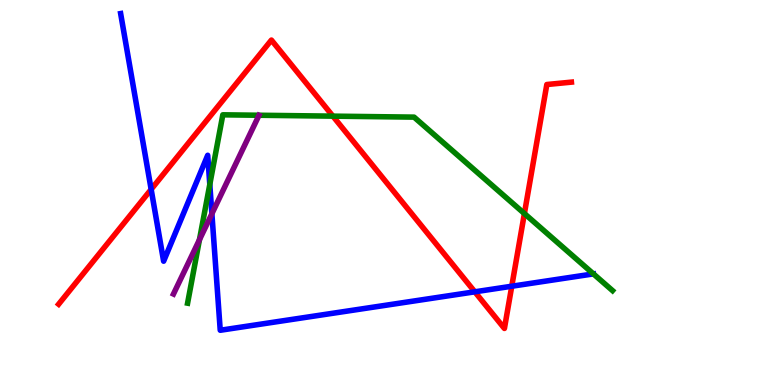[{'lines': ['blue', 'red'], 'intersections': [{'x': 1.95, 'y': 5.08}, {'x': 6.13, 'y': 2.42}, {'x': 6.6, 'y': 2.57}]}, {'lines': ['green', 'red'], 'intersections': [{'x': 4.3, 'y': 6.98}, {'x': 6.77, 'y': 4.45}]}, {'lines': ['purple', 'red'], 'intersections': []}, {'lines': ['blue', 'green'], 'intersections': [{'x': 2.71, 'y': 5.21}, {'x': 7.66, 'y': 2.89}]}, {'lines': ['blue', 'purple'], 'intersections': [{'x': 2.73, 'y': 4.45}]}, {'lines': ['green', 'purple'], 'intersections': [{'x': 2.57, 'y': 3.77}]}]